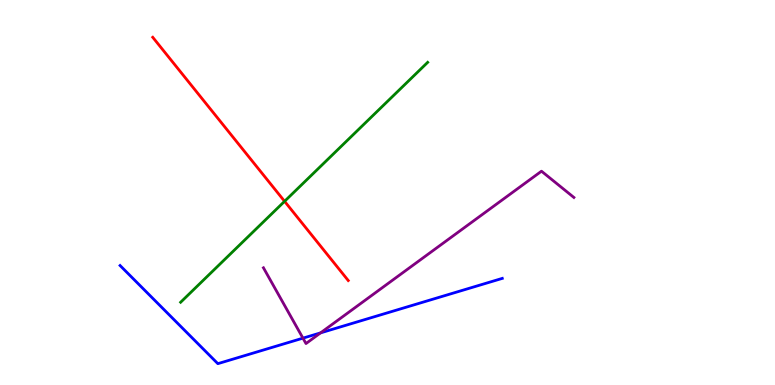[{'lines': ['blue', 'red'], 'intersections': []}, {'lines': ['green', 'red'], 'intersections': [{'x': 3.67, 'y': 4.77}]}, {'lines': ['purple', 'red'], 'intersections': []}, {'lines': ['blue', 'green'], 'intersections': []}, {'lines': ['blue', 'purple'], 'intersections': [{'x': 3.91, 'y': 1.22}, {'x': 4.14, 'y': 1.35}]}, {'lines': ['green', 'purple'], 'intersections': []}]